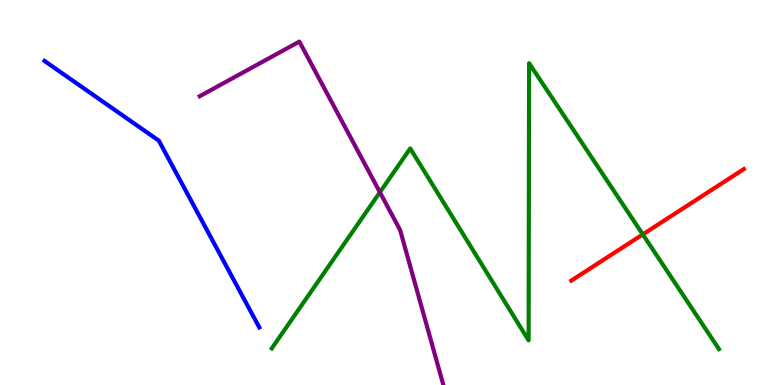[{'lines': ['blue', 'red'], 'intersections': []}, {'lines': ['green', 'red'], 'intersections': [{'x': 8.29, 'y': 3.91}]}, {'lines': ['purple', 'red'], 'intersections': []}, {'lines': ['blue', 'green'], 'intersections': []}, {'lines': ['blue', 'purple'], 'intersections': []}, {'lines': ['green', 'purple'], 'intersections': [{'x': 4.9, 'y': 5.01}]}]